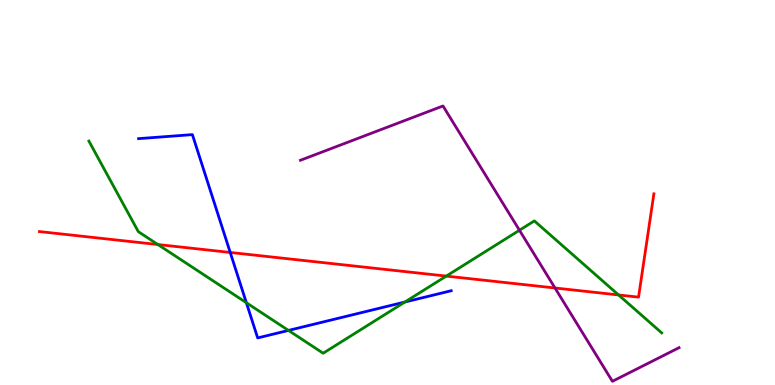[{'lines': ['blue', 'red'], 'intersections': [{'x': 2.97, 'y': 3.44}]}, {'lines': ['green', 'red'], 'intersections': [{'x': 2.04, 'y': 3.65}, {'x': 5.76, 'y': 2.83}, {'x': 7.98, 'y': 2.34}]}, {'lines': ['purple', 'red'], 'intersections': [{'x': 7.16, 'y': 2.52}]}, {'lines': ['blue', 'green'], 'intersections': [{'x': 3.18, 'y': 2.14}, {'x': 3.72, 'y': 1.42}, {'x': 5.22, 'y': 2.16}]}, {'lines': ['blue', 'purple'], 'intersections': []}, {'lines': ['green', 'purple'], 'intersections': [{'x': 6.7, 'y': 4.02}]}]